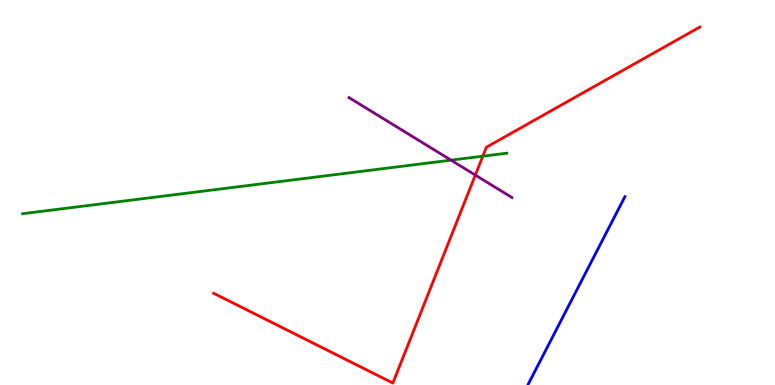[{'lines': ['blue', 'red'], 'intersections': []}, {'lines': ['green', 'red'], 'intersections': [{'x': 6.23, 'y': 5.94}]}, {'lines': ['purple', 'red'], 'intersections': [{'x': 6.13, 'y': 5.45}]}, {'lines': ['blue', 'green'], 'intersections': []}, {'lines': ['blue', 'purple'], 'intersections': []}, {'lines': ['green', 'purple'], 'intersections': [{'x': 5.82, 'y': 5.84}]}]